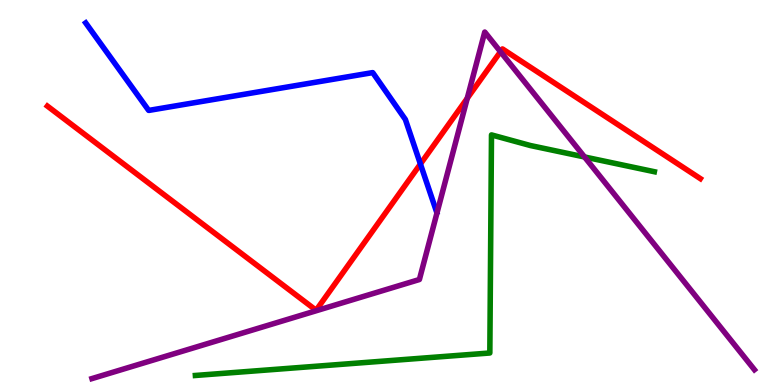[{'lines': ['blue', 'red'], 'intersections': [{'x': 5.42, 'y': 5.74}]}, {'lines': ['green', 'red'], 'intersections': []}, {'lines': ['purple', 'red'], 'intersections': [{'x': 6.03, 'y': 7.45}, {'x': 6.46, 'y': 8.66}]}, {'lines': ['blue', 'green'], 'intersections': []}, {'lines': ['blue', 'purple'], 'intersections': []}, {'lines': ['green', 'purple'], 'intersections': [{'x': 7.54, 'y': 5.92}]}]